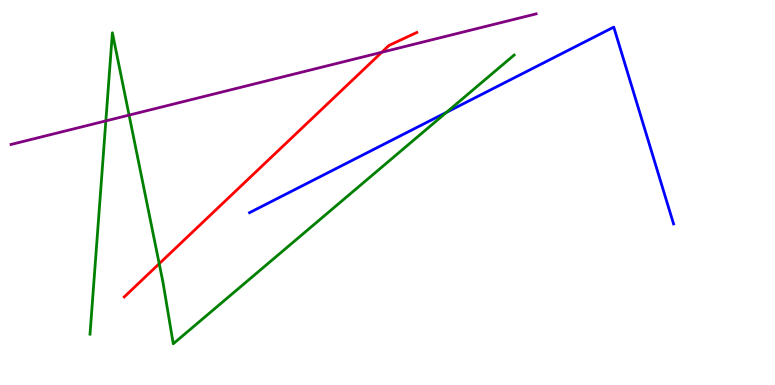[{'lines': ['blue', 'red'], 'intersections': []}, {'lines': ['green', 'red'], 'intersections': [{'x': 2.05, 'y': 3.15}]}, {'lines': ['purple', 'red'], 'intersections': [{'x': 4.93, 'y': 8.64}]}, {'lines': ['blue', 'green'], 'intersections': [{'x': 5.76, 'y': 7.08}]}, {'lines': ['blue', 'purple'], 'intersections': []}, {'lines': ['green', 'purple'], 'intersections': [{'x': 1.37, 'y': 6.86}, {'x': 1.67, 'y': 7.01}]}]